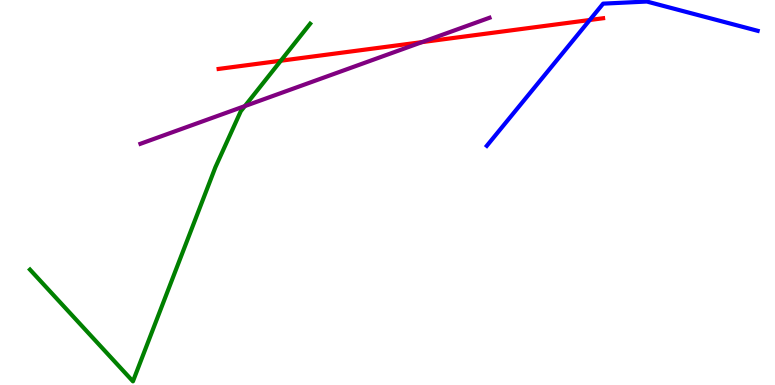[{'lines': ['blue', 'red'], 'intersections': [{'x': 7.61, 'y': 9.48}]}, {'lines': ['green', 'red'], 'intersections': [{'x': 3.62, 'y': 8.42}]}, {'lines': ['purple', 'red'], 'intersections': [{'x': 5.45, 'y': 8.91}]}, {'lines': ['blue', 'green'], 'intersections': []}, {'lines': ['blue', 'purple'], 'intersections': []}, {'lines': ['green', 'purple'], 'intersections': [{'x': 3.16, 'y': 7.24}]}]